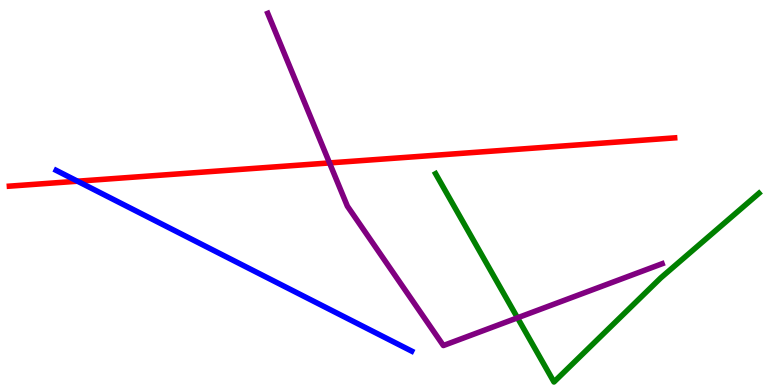[{'lines': ['blue', 'red'], 'intersections': [{'x': 1.0, 'y': 5.29}]}, {'lines': ['green', 'red'], 'intersections': []}, {'lines': ['purple', 'red'], 'intersections': [{'x': 4.25, 'y': 5.77}]}, {'lines': ['blue', 'green'], 'intersections': []}, {'lines': ['blue', 'purple'], 'intersections': []}, {'lines': ['green', 'purple'], 'intersections': [{'x': 6.68, 'y': 1.75}]}]